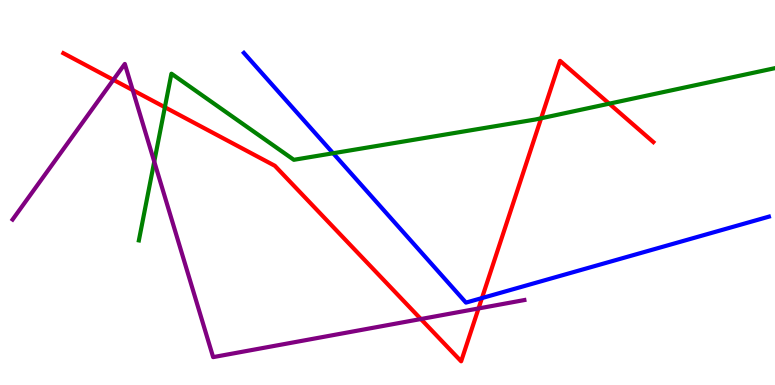[{'lines': ['blue', 'red'], 'intersections': [{'x': 6.22, 'y': 2.26}]}, {'lines': ['green', 'red'], 'intersections': [{'x': 2.13, 'y': 7.21}, {'x': 6.98, 'y': 6.93}, {'x': 7.86, 'y': 7.31}]}, {'lines': ['purple', 'red'], 'intersections': [{'x': 1.46, 'y': 7.93}, {'x': 1.71, 'y': 7.66}, {'x': 5.43, 'y': 1.71}, {'x': 6.17, 'y': 1.99}]}, {'lines': ['blue', 'green'], 'intersections': [{'x': 4.3, 'y': 6.02}]}, {'lines': ['blue', 'purple'], 'intersections': []}, {'lines': ['green', 'purple'], 'intersections': [{'x': 1.99, 'y': 5.8}]}]